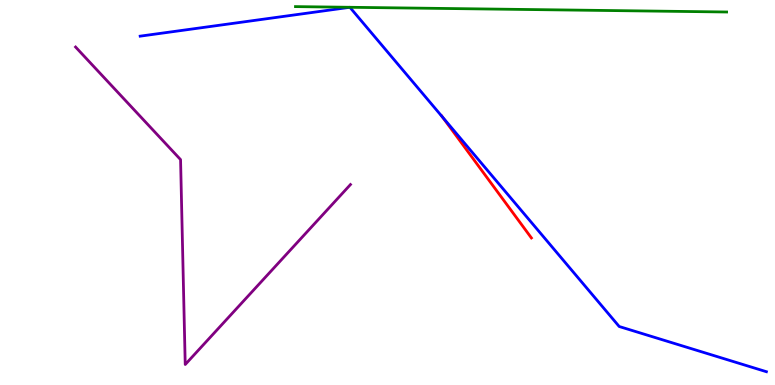[{'lines': ['blue', 'red'], 'intersections': [{'x': 5.71, 'y': 6.96}]}, {'lines': ['green', 'red'], 'intersections': []}, {'lines': ['purple', 'red'], 'intersections': []}, {'lines': ['blue', 'green'], 'intersections': []}, {'lines': ['blue', 'purple'], 'intersections': []}, {'lines': ['green', 'purple'], 'intersections': []}]